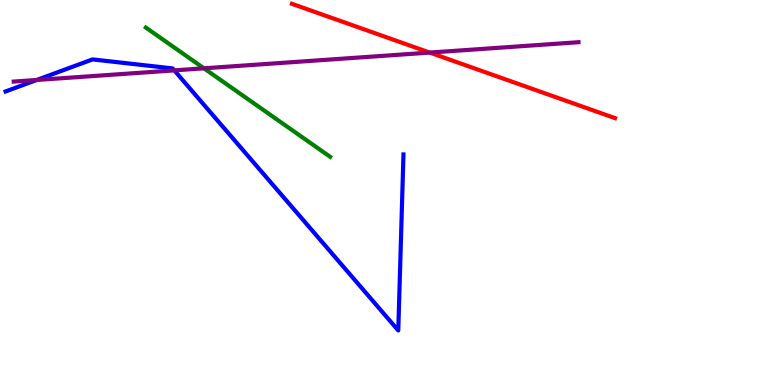[{'lines': ['blue', 'red'], 'intersections': []}, {'lines': ['green', 'red'], 'intersections': []}, {'lines': ['purple', 'red'], 'intersections': [{'x': 5.55, 'y': 8.63}]}, {'lines': ['blue', 'green'], 'intersections': []}, {'lines': ['blue', 'purple'], 'intersections': [{'x': 0.474, 'y': 7.92}, {'x': 2.25, 'y': 8.17}]}, {'lines': ['green', 'purple'], 'intersections': [{'x': 2.63, 'y': 8.23}]}]